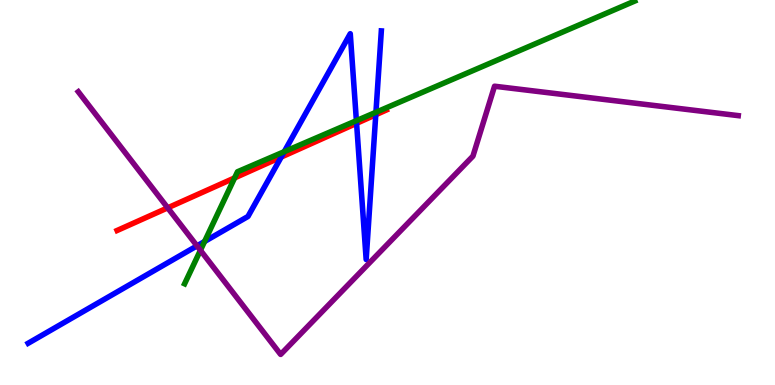[{'lines': ['blue', 'red'], 'intersections': [{'x': 3.63, 'y': 5.92}, {'x': 4.6, 'y': 6.8}, {'x': 4.85, 'y': 7.02}]}, {'lines': ['green', 'red'], 'intersections': [{'x': 3.03, 'y': 5.38}]}, {'lines': ['purple', 'red'], 'intersections': [{'x': 2.16, 'y': 4.6}]}, {'lines': ['blue', 'green'], 'intersections': [{'x': 2.64, 'y': 3.73}, {'x': 3.67, 'y': 6.06}, {'x': 4.6, 'y': 6.87}, {'x': 4.85, 'y': 7.08}]}, {'lines': ['blue', 'purple'], 'intersections': [{'x': 2.54, 'y': 3.61}]}, {'lines': ['green', 'purple'], 'intersections': [{'x': 2.59, 'y': 3.5}]}]